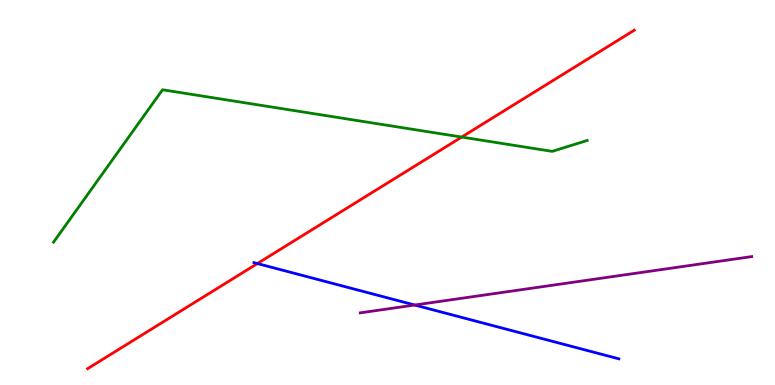[{'lines': ['blue', 'red'], 'intersections': [{'x': 3.32, 'y': 3.15}]}, {'lines': ['green', 'red'], 'intersections': [{'x': 5.96, 'y': 6.44}]}, {'lines': ['purple', 'red'], 'intersections': []}, {'lines': ['blue', 'green'], 'intersections': []}, {'lines': ['blue', 'purple'], 'intersections': [{'x': 5.35, 'y': 2.08}]}, {'lines': ['green', 'purple'], 'intersections': []}]